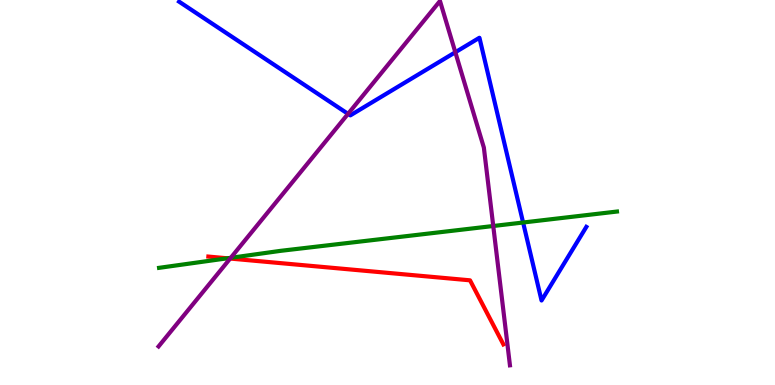[{'lines': ['blue', 'red'], 'intersections': []}, {'lines': ['green', 'red'], 'intersections': [{'x': 2.93, 'y': 3.29}]}, {'lines': ['purple', 'red'], 'intersections': [{'x': 2.97, 'y': 3.28}]}, {'lines': ['blue', 'green'], 'intersections': [{'x': 6.75, 'y': 4.22}]}, {'lines': ['blue', 'purple'], 'intersections': [{'x': 4.49, 'y': 7.04}, {'x': 5.88, 'y': 8.64}]}, {'lines': ['green', 'purple'], 'intersections': [{'x': 2.98, 'y': 3.3}, {'x': 6.36, 'y': 4.13}]}]